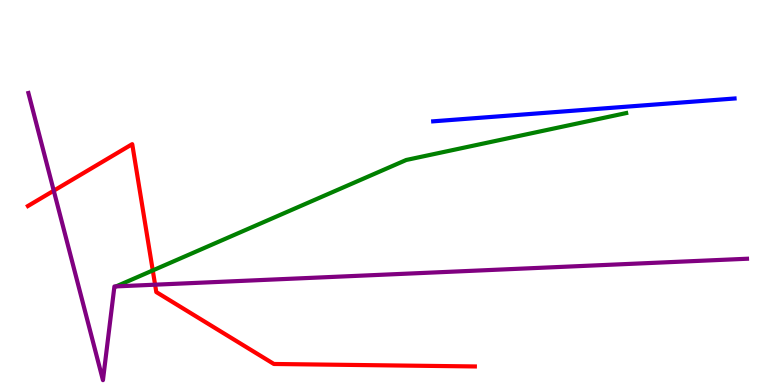[{'lines': ['blue', 'red'], 'intersections': []}, {'lines': ['green', 'red'], 'intersections': [{'x': 1.97, 'y': 2.98}]}, {'lines': ['purple', 'red'], 'intersections': [{'x': 0.694, 'y': 5.05}, {'x': 2.0, 'y': 2.61}]}, {'lines': ['blue', 'green'], 'intersections': []}, {'lines': ['blue', 'purple'], 'intersections': []}, {'lines': ['green', 'purple'], 'intersections': []}]